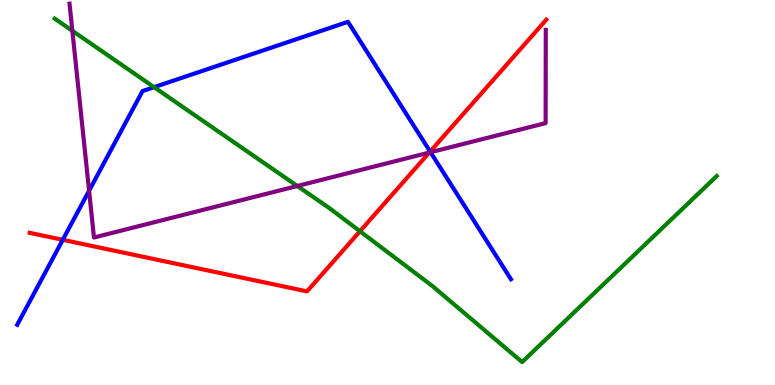[{'lines': ['blue', 'red'], 'intersections': [{'x': 0.81, 'y': 3.77}, {'x': 5.55, 'y': 6.06}]}, {'lines': ['green', 'red'], 'intersections': [{'x': 4.64, 'y': 3.99}]}, {'lines': ['purple', 'red'], 'intersections': [{'x': 5.54, 'y': 6.04}]}, {'lines': ['blue', 'green'], 'intersections': [{'x': 1.99, 'y': 7.74}]}, {'lines': ['blue', 'purple'], 'intersections': [{'x': 1.15, 'y': 5.05}, {'x': 5.56, 'y': 6.05}]}, {'lines': ['green', 'purple'], 'intersections': [{'x': 0.934, 'y': 9.2}, {'x': 3.84, 'y': 5.17}]}]